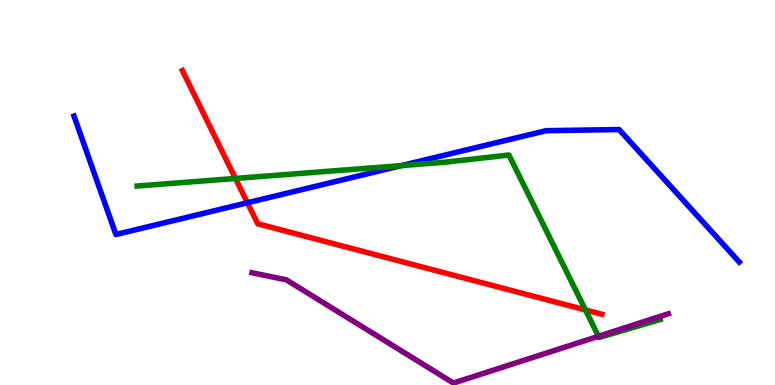[{'lines': ['blue', 'red'], 'intersections': [{'x': 3.19, 'y': 4.73}]}, {'lines': ['green', 'red'], 'intersections': [{'x': 3.04, 'y': 5.37}, {'x': 7.55, 'y': 1.95}]}, {'lines': ['purple', 'red'], 'intersections': []}, {'lines': ['blue', 'green'], 'intersections': [{'x': 5.18, 'y': 5.7}]}, {'lines': ['blue', 'purple'], 'intersections': []}, {'lines': ['green', 'purple'], 'intersections': [{'x': 7.72, 'y': 1.26}]}]